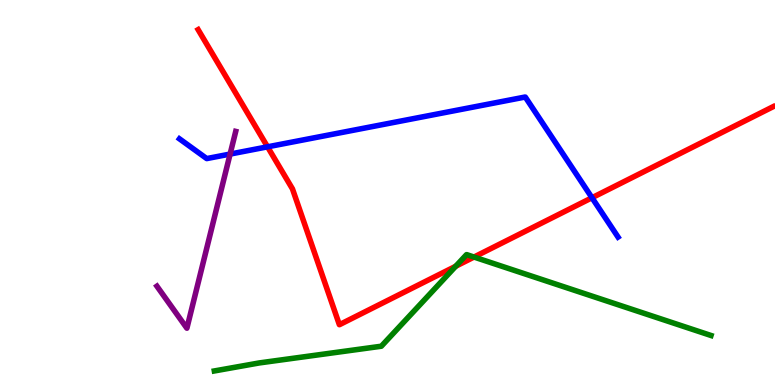[{'lines': ['blue', 'red'], 'intersections': [{'x': 3.45, 'y': 6.19}, {'x': 7.64, 'y': 4.86}]}, {'lines': ['green', 'red'], 'intersections': [{'x': 5.88, 'y': 3.08}, {'x': 6.12, 'y': 3.32}]}, {'lines': ['purple', 'red'], 'intersections': []}, {'lines': ['blue', 'green'], 'intersections': []}, {'lines': ['blue', 'purple'], 'intersections': [{'x': 2.97, 'y': 6.0}]}, {'lines': ['green', 'purple'], 'intersections': []}]